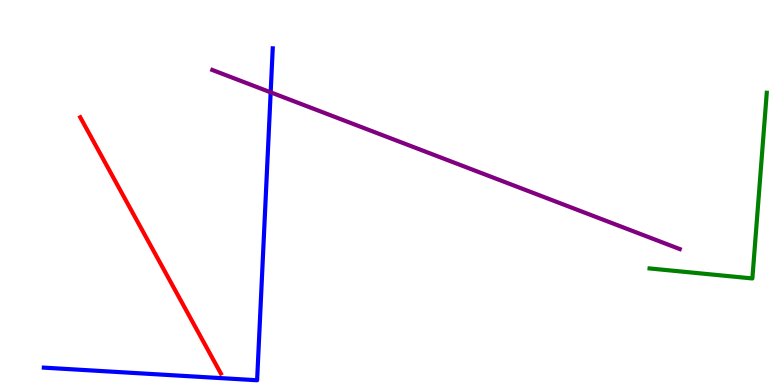[{'lines': ['blue', 'red'], 'intersections': []}, {'lines': ['green', 'red'], 'intersections': []}, {'lines': ['purple', 'red'], 'intersections': []}, {'lines': ['blue', 'green'], 'intersections': []}, {'lines': ['blue', 'purple'], 'intersections': [{'x': 3.49, 'y': 7.6}]}, {'lines': ['green', 'purple'], 'intersections': []}]